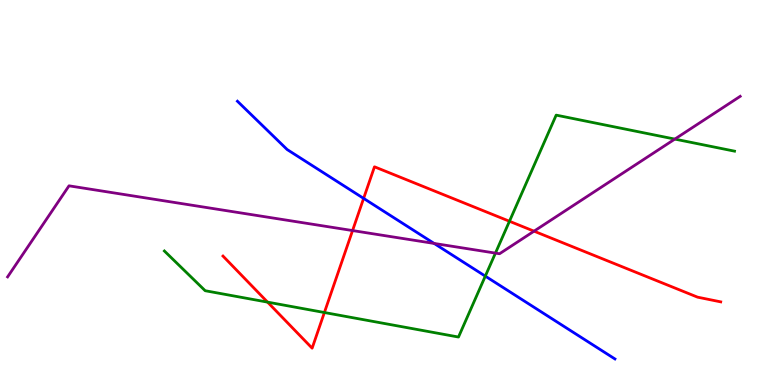[{'lines': ['blue', 'red'], 'intersections': [{'x': 4.69, 'y': 4.85}]}, {'lines': ['green', 'red'], 'intersections': [{'x': 3.45, 'y': 2.15}, {'x': 4.19, 'y': 1.88}, {'x': 6.57, 'y': 4.25}]}, {'lines': ['purple', 'red'], 'intersections': [{'x': 4.55, 'y': 4.01}, {'x': 6.89, 'y': 4.0}]}, {'lines': ['blue', 'green'], 'intersections': [{'x': 6.26, 'y': 2.83}]}, {'lines': ['blue', 'purple'], 'intersections': [{'x': 5.6, 'y': 3.68}]}, {'lines': ['green', 'purple'], 'intersections': [{'x': 6.39, 'y': 3.43}, {'x': 8.71, 'y': 6.39}]}]